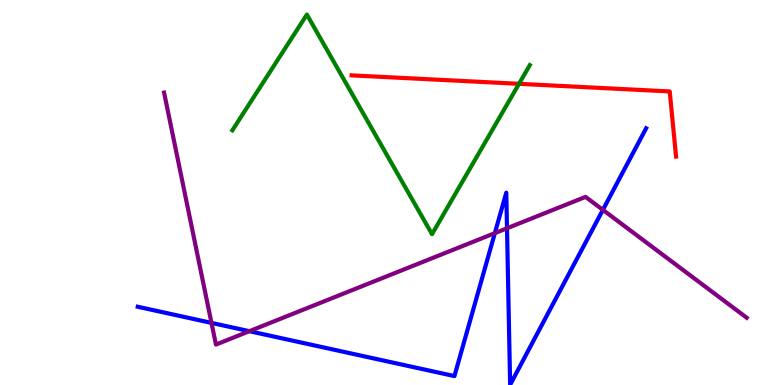[{'lines': ['blue', 'red'], 'intersections': []}, {'lines': ['green', 'red'], 'intersections': [{'x': 6.7, 'y': 7.82}]}, {'lines': ['purple', 'red'], 'intersections': []}, {'lines': ['blue', 'green'], 'intersections': []}, {'lines': ['blue', 'purple'], 'intersections': [{'x': 2.73, 'y': 1.61}, {'x': 3.22, 'y': 1.4}, {'x': 6.39, 'y': 3.94}, {'x': 6.54, 'y': 4.07}, {'x': 7.78, 'y': 4.55}]}, {'lines': ['green', 'purple'], 'intersections': []}]